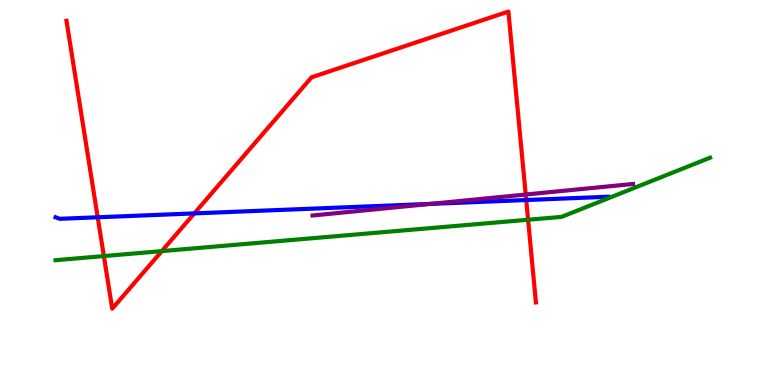[{'lines': ['blue', 'red'], 'intersections': [{'x': 1.26, 'y': 4.36}, {'x': 2.51, 'y': 4.46}, {'x': 6.79, 'y': 4.8}]}, {'lines': ['green', 'red'], 'intersections': [{'x': 1.34, 'y': 3.35}, {'x': 2.09, 'y': 3.48}, {'x': 6.81, 'y': 4.29}]}, {'lines': ['purple', 'red'], 'intersections': [{'x': 6.78, 'y': 4.95}]}, {'lines': ['blue', 'green'], 'intersections': []}, {'lines': ['blue', 'purple'], 'intersections': [{'x': 5.56, 'y': 4.7}]}, {'lines': ['green', 'purple'], 'intersections': []}]